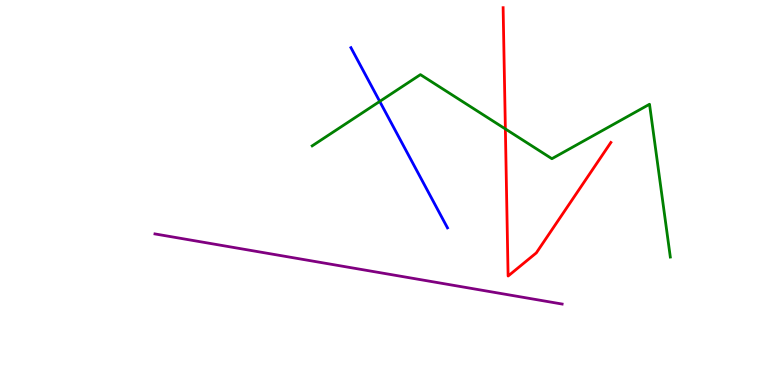[{'lines': ['blue', 'red'], 'intersections': []}, {'lines': ['green', 'red'], 'intersections': [{'x': 6.52, 'y': 6.65}]}, {'lines': ['purple', 'red'], 'intersections': []}, {'lines': ['blue', 'green'], 'intersections': [{'x': 4.9, 'y': 7.37}]}, {'lines': ['blue', 'purple'], 'intersections': []}, {'lines': ['green', 'purple'], 'intersections': []}]